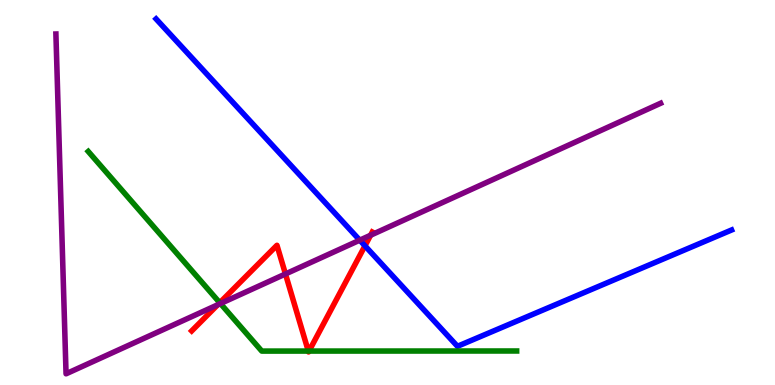[{'lines': ['blue', 'red'], 'intersections': [{'x': 4.71, 'y': 3.61}]}, {'lines': ['green', 'red'], 'intersections': [{'x': 2.84, 'y': 2.14}, {'x': 3.98, 'y': 0.881}, {'x': 3.99, 'y': 0.881}]}, {'lines': ['purple', 'red'], 'intersections': [{'x': 2.81, 'y': 2.08}, {'x': 3.68, 'y': 2.88}, {'x': 4.78, 'y': 3.89}]}, {'lines': ['blue', 'green'], 'intersections': []}, {'lines': ['blue', 'purple'], 'intersections': [{'x': 4.64, 'y': 3.76}]}, {'lines': ['green', 'purple'], 'intersections': [{'x': 2.84, 'y': 2.12}]}]